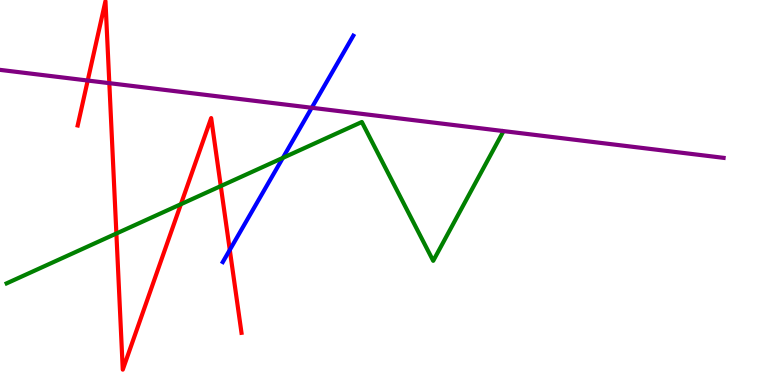[{'lines': ['blue', 'red'], 'intersections': [{'x': 2.96, 'y': 3.51}]}, {'lines': ['green', 'red'], 'intersections': [{'x': 1.5, 'y': 3.93}, {'x': 2.33, 'y': 4.7}, {'x': 2.85, 'y': 5.17}]}, {'lines': ['purple', 'red'], 'intersections': [{'x': 1.13, 'y': 7.91}, {'x': 1.41, 'y': 7.84}]}, {'lines': ['blue', 'green'], 'intersections': [{'x': 3.65, 'y': 5.9}]}, {'lines': ['blue', 'purple'], 'intersections': [{'x': 4.02, 'y': 7.2}]}, {'lines': ['green', 'purple'], 'intersections': []}]